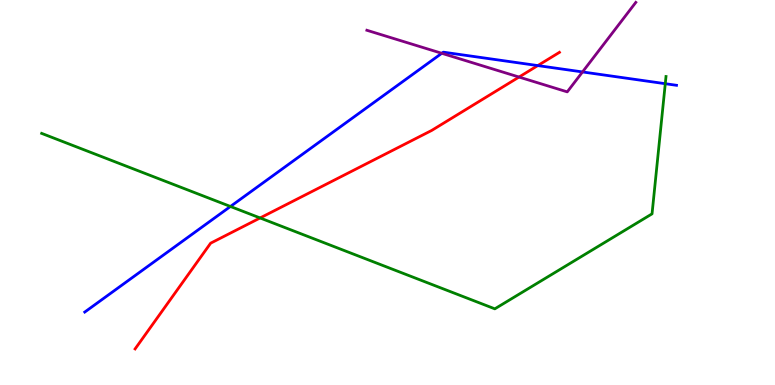[{'lines': ['blue', 'red'], 'intersections': [{'x': 6.94, 'y': 8.3}]}, {'lines': ['green', 'red'], 'intersections': [{'x': 3.36, 'y': 4.34}]}, {'lines': ['purple', 'red'], 'intersections': [{'x': 6.7, 'y': 8.0}]}, {'lines': ['blue', 'green'], 'intersections': [{'x': 2.97, 'y': 4.64}, {'x': 8.58, 'y': 7.83}]}, {'lines': ['blue', 'purple'], 'intersections': [{'x': 5.7, 'y': 8.62}, {'x': 7.52, 'y': 8.13}]}, {'lines': ['green', 'purple'], 'intersections': []}]